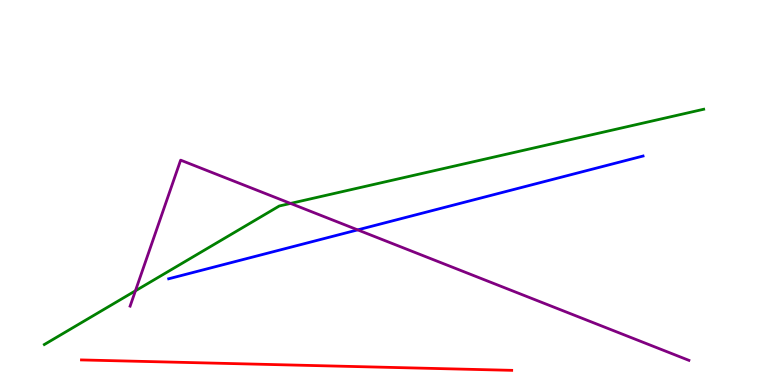[{'lines': ['blue', 'red'], 'intersections': []}, {'lines': ['green', 'red'], 'intersections': []}, {'lines': ['purple', 'red'], 'intersections': []}, {'lines': ['blue', 'green'], 'intersections': []}, {'lines': ['blue', 'purple'], 'intersections': [{'x': 4.62, 'y': 4.03}]}, {'lines': ['green', 'purple'], 'intersections': [{'x': 1.75, 'y': 2.45}, {'x': 3.75, 'y': 4.72}]}]